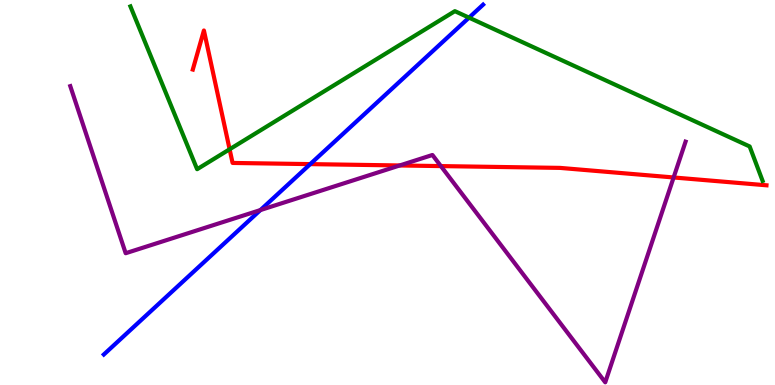[{'lines': ['blue', 'red'], 'intersections': [{'x': 4.0, 'y': 5.74}]}, {'lines': ['green', 'red'], 'intersections': [{'x': 2.96, 'y': 6.12}]}, {'lines': ['purple', 'red'], 'intersections': [{'x': 5.16, 'y': 5.7}, {'x': 5.69, 'y': 5.69}, {'x': 8.69, 'y': 5.39}]}, {'lines': ['blue', 'green'], 'intersections': [{'x': 6.05, 'y': 9.54}]}, {'lines': ['blue', 'purple'], 'intersections': [{'x': 3.36, 'y': 4.54}]}, {'lines': ['green', 'purple'], 'intersections': []}]